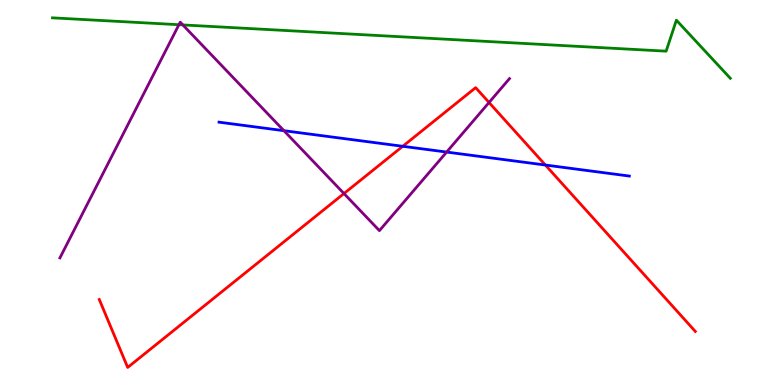[{'lines': ['blue', 'red'], 'intersections': [{'x': 5.2, 'y': 6.2}, {'x': 7.04, 'y': 5.71}]}, {'lines': ['green', 'red'], 'intersections': []}, {'lines': ['purple', 'red'], 'intersections': [{'x': 4.44, 'y': 4.97}, {'x': 6.31, 'y': 7.34}]}, {'lines': ['blue', 'green'], 'intersections': []}, {'lines': ['blue', 'purple'], 'intersections': [{'x': 3.66, 'y': 6.61}, {'x': 5.76, 'y': 6.05}]}, {'lines': ['green', 'purple'], 'intersections': [{'x': 2.31, 'y': 9.36}, {'x': 2.36, 'y': 9.35}]}]